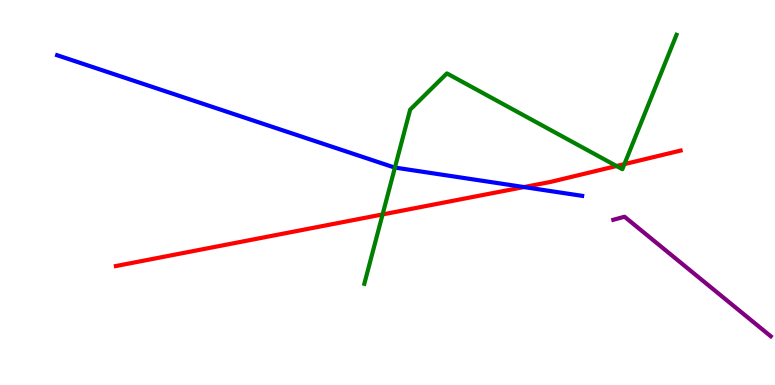[{'lines': ['blue', 'red'], 'intersections': [{'x': 6.76, 'y': 5.14}]}, {'lines': ['green', 'red'], 'intersections': [{'x': 4.94, 'y': 4.43}, {'x': 7.96, 'y': 5.69}, {'x': 8.06, 'y': 5.74}]}, {'lines': ['purple', 'red'], 'intersections': []}, {'lines': ['blue', 'green'], 'intersections': [{'x': 5.1, 'y': 5.65}]}, {'lines': ['blue', 'purple'], 'intersections': []}, {'lines': ['green', 'purple'], 'intersections': []}]